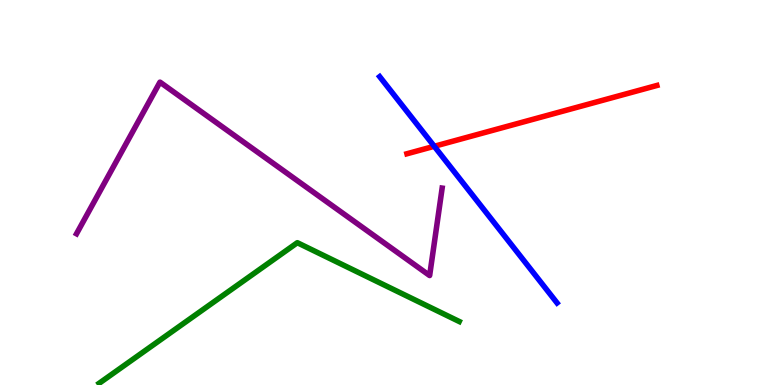[{'lines': ['blue', 'red'], 'intersections': [{'x': 5.6, 'y': 6.2}]}, {'lines': ['green', 'red'], 'intersections': []}, {'lines': ['purple', 'red'], 'intersections': []}, {'lines': ['blue', 'green'], 'intersections': []}, {'lines': ['blue', 'purple'], 'intersections': []}, {'lines': ['green', 'purple'], 'intersections': []}]